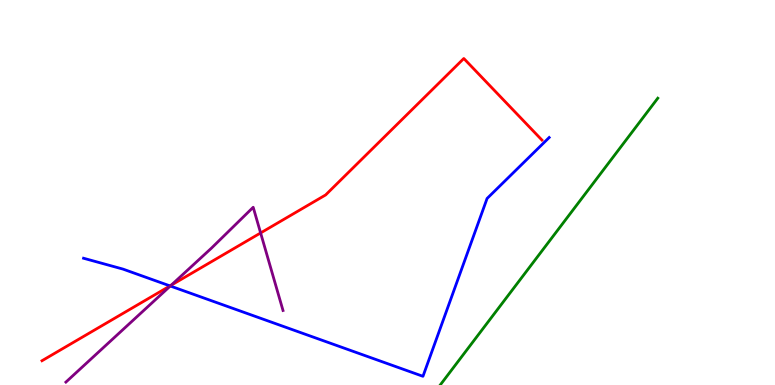[{'lines': ['blue', 'red'], 'intersections': [{'x': 2.19, 'y': 2.57}]}, {'lines': ['green', 'red'], 'intersections': []}, {'lines': ['purple', 'red'], 'intersections': [{'x': 2.21, 'y': 2.59}, {'x': 3.36, 'y': 3.95}]}, {'lines': ['blue', 'green'], 'intersections': []}, {'lines': ['blue', 'purple'], 'intersections': [{'x': 2.2, 'y': 2.57}]}, {'lines': ['green', 'purple'], 'intersections': []}]